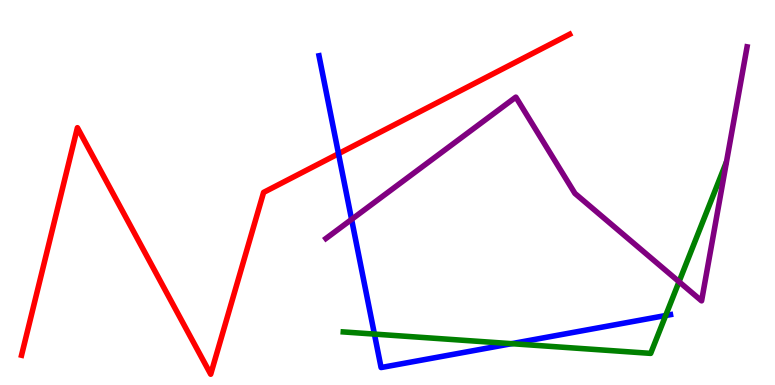[{'lines': ['blue', 'red'], 'intersections': [{'x': 4.37, 'y': 6.01}]}, {'lines': ['green', 'red'], 'intersections': []}, {'lines': ['purple', 'red'], 'intersections': []}, {'lines': ['blue', 'green'], 'intersections': [{'x': 4.83, 'y': 1.32}, {'x': 6.6, 'y': 1.07}, {'x': 8.59, 'y': 1.8}]}, {'lines': ['blue', 'purple'], 'intersections': [{'x': 4.54, 'y': 4.3}]}, {'lines': ['green', 'purple'], 'intersections': [{'x': 8.76, 'y': 2.68}]}]